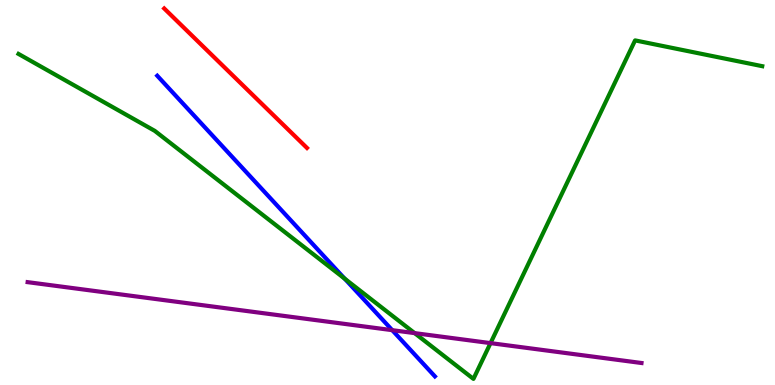[{'lines': ['blue', 'red'], 'intersections': []}, {'lines': ['green', 'red'], 'intersections': []}, {'lines': ['purple', 'red'], 'intersections': []}, {'lines': ['blue', 'green'], 'intersections': [{'x': 4.45, 'y': 2.76}]}, {'lines': ['blue', 'purple'], 'intersections': [{'x': 5.06, 'y': 1.42}]}, {'lines': ['green', 'purple'], 'intersections': [{'x': 5.35, 'y': 1.35}, {'x': 6.33, 'y': 1.09}]}]